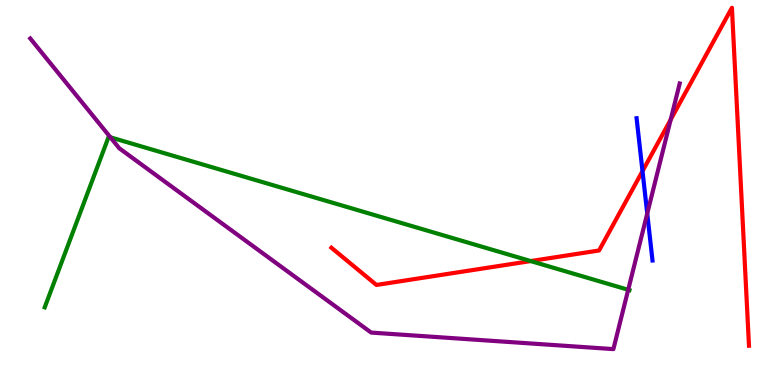[{'lines': ['blue', 'red'], 'intersections': [{'x': 8.29, 'y': 5.56}]}, {'lines': ['green', 'red'], 'intersections': [{'x': 6.85, 'y': 3.22}]}, {'lines': ['purple', 'red'], 'intersections': [{'x': 8.65, 'y': 6.89}]}, {'lines': ['blue', 'green'], 'intersections': []}, {'lines': ['blue', 'purple'], 'intersections': [{'x': 8.35, 'y': 4.45}]}, {'lines': ['green', 'purple'], 'intersections': [{'x': 1.42, 'y': 6.43}, {'x': 8.11, 'y': 2.47}]}]